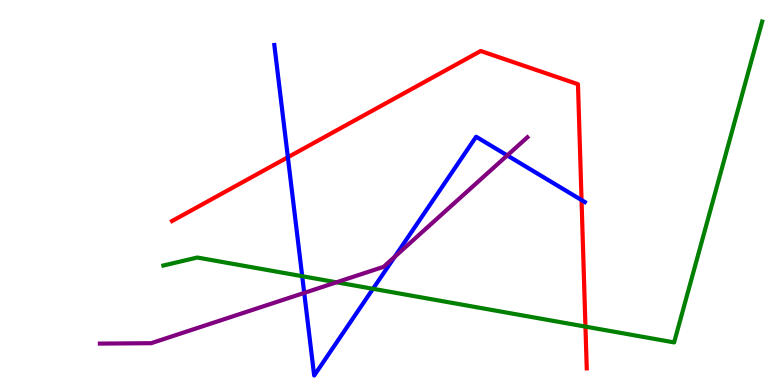[{'lines': ['blue', 'red'], 'intersections': [{'x': 3.71, 'y': 5.92}, {'x': 7.5, 'y': 4.8}]}, {'lines': ['green', 'red'], 'intersections': [{'x': 7.55, 'y': 1.52}]}, {'lines': ['purple', 'red'], 'intersections': []}, {'lines': ['blue', 'green'], 'intersections': [{'x': 3.9, 'y': 2.83}, {'x': 4.81, 'y': 2.5}]}, {'lines': ['blue', 'purple'], 'intersections': [{'x': 3.93, 'y': 2.39}, {'x': 5.09, 'y': 3.33}, {'x': 6.55, 'y': 5.96}]}, {'lines': ['green', 'purple'], 'intersections': [{'x': 4.34, 'y': 2.67}]}]